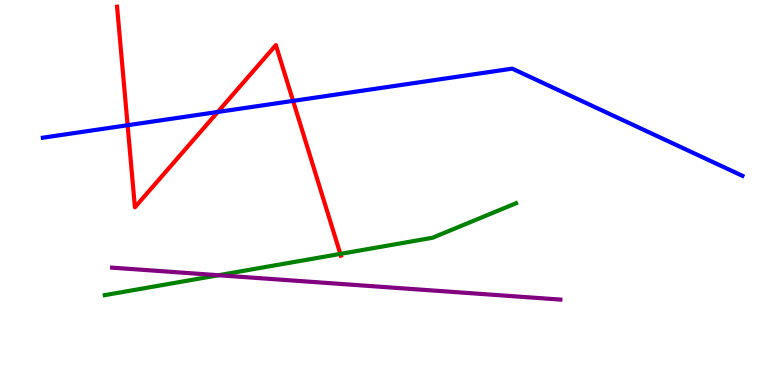[{'lines': ['blue', 'red'], 'intersections': [{'x': 1.65, 'y': 6.75}, {'x': 2.81, 'y': 7.09}, {'x': 3.78, 'y': 7.38}]}, {'lines': ['green', 'red'], 'intersections': [{'x': 4.39, 'y': 3.41}]}, {'lines': ['purple', 'red'], 'intersections': []}, {'lines': ['blue', 'green'], 'intersections': []}, {'lines': ['blue', 'purple'], 'intersections': []}, {'lines': ['green', 'purple'], 'intersections': [{'x': 2.82, 'y': 2.85}]}]